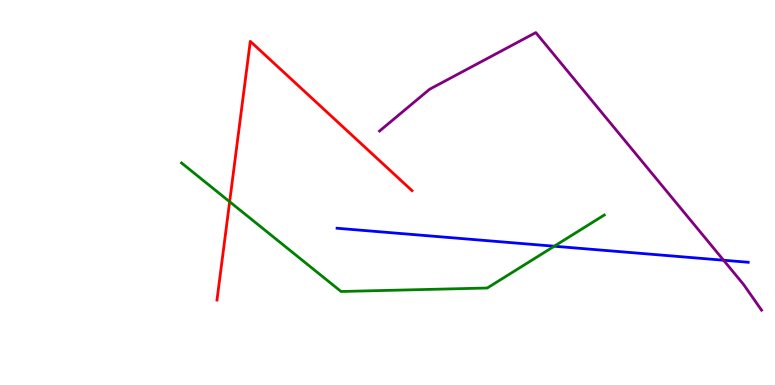[{'lines': ['blue', 'red'], 'intersections': []}, {'lines': ['green', 'red'], 'intersections': [{'x': 2.96, 'y': 4.76}]}, {'lines': ['purple', 'red'], 'intersections': []}, {'lines': ['blue', 'green'], 'intersections': [{'x': 7.15, 'y': 3.6}]}, {'lines': ['blue', 'purple'], 'intersections': [{'x': 9.34, 'y': 3.24}]}, {'lines': ['green', 'purple'], 'intersections': []}]